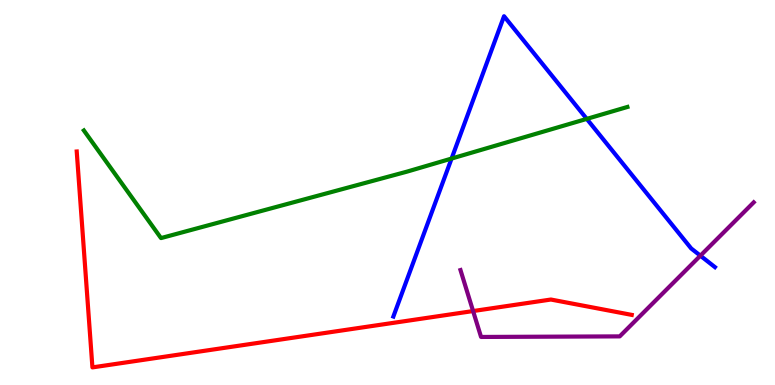[{'lines': ['blue', 'red'], 'intersections': []}, {'lines': ['green', 'red'], 'intersections': []}, {'lines': ['purple', 'red'], 'intersections': [{'x': 6.1, 'y': 1.92}]}, {'lines': ['blue', 'green'], 'intersections': [{'x': 5.83, 'y': 5.88}, {'x': 7.57, 'y': 6.91}]}, {'lines': ['blue', 'purple'], 'intersections': [{'x': 9.04, 'y': 3.36}]}, {'lines': ['green', 'purple'], 'intersections': []}]